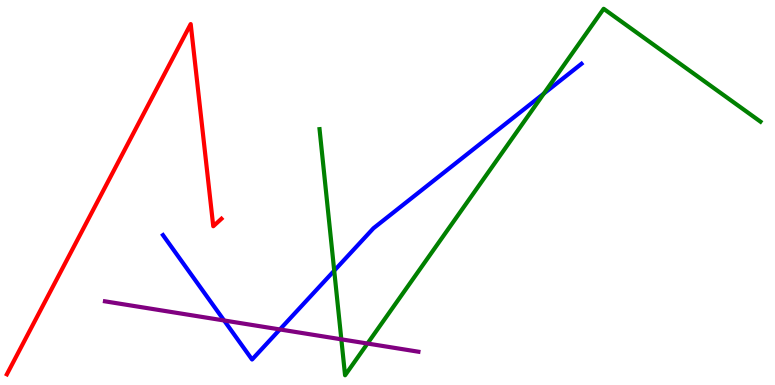[{'lines': ['blue', 'red'], 'intersections': []}, {'lines': ['green', 'red'], 'intersections': []}, {'lines': ['purple', 'red'], 'intersections': []}, {'lines': ['blue', 'green'], 'intersections': [{'x': 4.31, 'y': 2.97}, {'x': 7.02, 'y': 7.57}]}, {'lines': ['blue', 'purple'], 'intersections': [{'x': 2.89, 'y': 1.68}, {'x': 3.61, 'y': 1.44}]}, {'lines': ['green', 'purple'], 'intersections': [{'x': 4.4, 'y': 1.19}, {'x': 4.74, 'y': 1.08}]}]